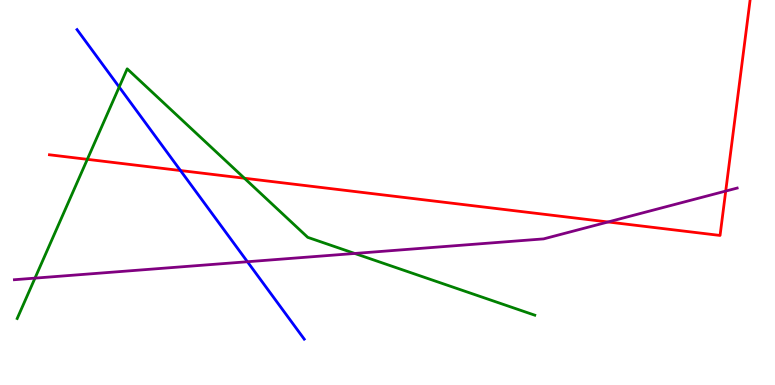[{'lines': ['blue', 'red'], 'intersections': [{'x': 2.33, 'y': 5.57}]}, {'lines': ['green', 'red'], 'intersections': [{'x': 1.13, 'y': 5.86}, {'x': 3.15, 'y': 5.37}]}, {'lines': ['purple', 'red'], 'intersections': [{'x': 7.85, 'y': 4.23}, {'x': 9.36, 'y': 5.04}]}, {'lines': ['blue', 'green'], 'intersections': [{'x': 1.54, 'y': 7.74}]}, {'lines': ['blue', 'purple'], 'intersections': [{'x': 3.19, 'y': 3.2}]}, {'lines': ['green', 'purple'], 'intersections': [{'x': 0.451, 'y': 2.78}, {'x': 4.58, 'y': 3.42}]}]